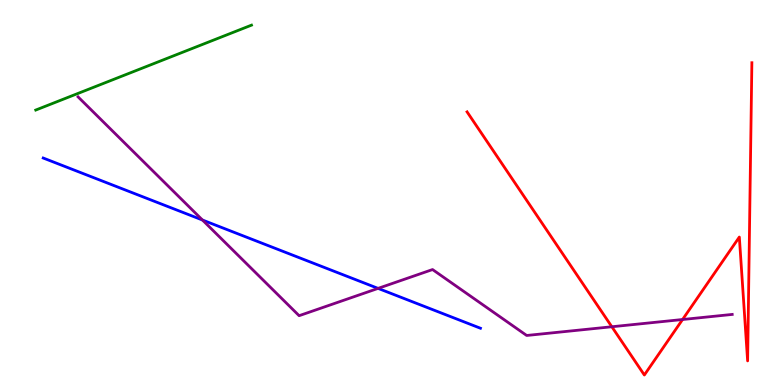[{'lines': ['blue', 'red'], 'intersections': []}, {'lines': ['green', 'red'], 'intersections': []}, {'lines': ['purple', 'red'], 'intersections': [{'x': 7.89, 'y': 1.51}, {'x': 8.81, 'y': 1.7}]}, {'lines': ['blue', 'green'], 'intersections': []}, {'lines': ['blue', 'purple'], 'intersections': [{'x': 2.61, 'y': 4.29}, {'x': 4.88, 'y': 2.51}]}, {'lines': ['green', 'purple'], 'intersections': []}]